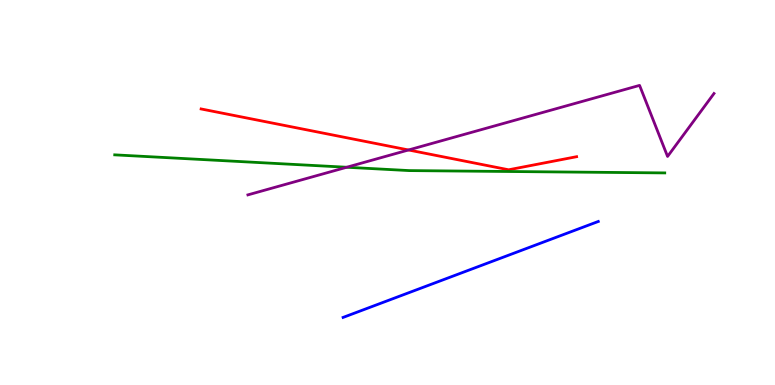[{'lines': ['blue', 'red'], 'intersections': []}, {'lines': ['green', 'red'], 'intersections': []}, {'lines': ['purple', 'red'], 'intersections': [{'x': 5.27, 'y': 6.1}]}, {'lines': ['blue', 'green'], 'intersections': []}, {'lines': ['blue', 'purple'], 'intersections': []}, {'lines': ['green', 'purple'], 'intersections': [{'x': 4.47, 'y': 5.66}]}]